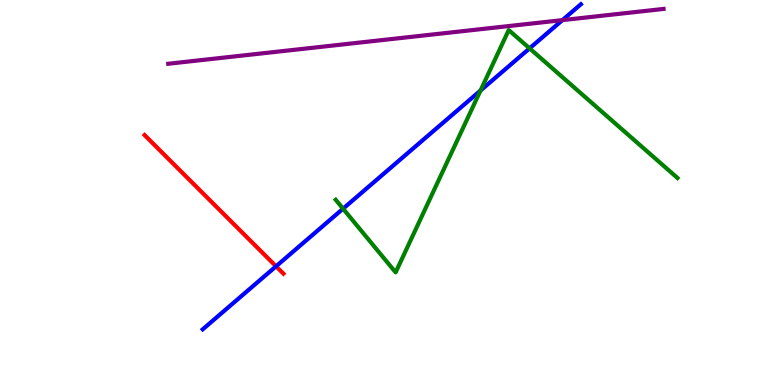[{'lines': ['blue', 'red'], 'intersections': [{'x': 3.56, 'y': 3.08}]}, {'lines': ['green', 'red'], 'intersections': []}, {'lines': ['purple', 'red'], 'intersections': []}, {'lines': ['blue', 'green'], 'intersections': [{'x': 4.43, 'y': 4.58}, {'x': 6.2, 'y': 7.65}, {'x': 6.83, 'y': 8.74}]}, {'lines': ['blue', 'purple'], 'intersections': [{'x': 7.26, 'y': 9.48}]}, {'lines': ['green', 'purple'], 'intersections': []}]